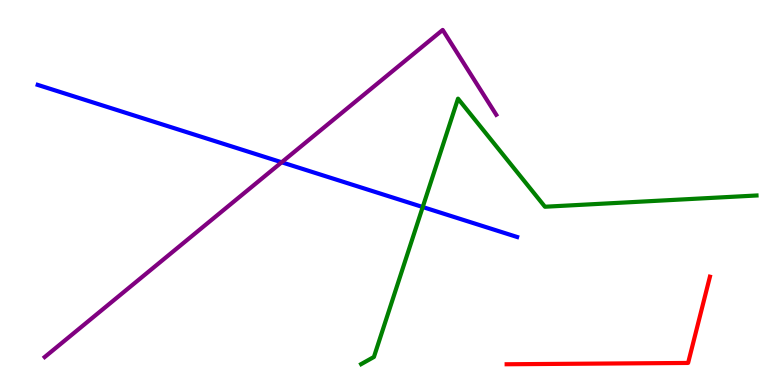[{'lines': ['blue', 'red'], 'intersections': []}, {'lines': ['green', 'red'], 'intersections': []}, {'lines': ['purple', 'red'], 'intersections': []}, {'lines': ['blue', 'green'], 'intersections': [{'x': 5.45, 'y': 4.62}]}, {'lines': ['blue', 'purple'], 'intersections': [{'x': 3.63, 'y': 5.78}]}, {'lines': ['green', 'purple'], 'intersections': []}]